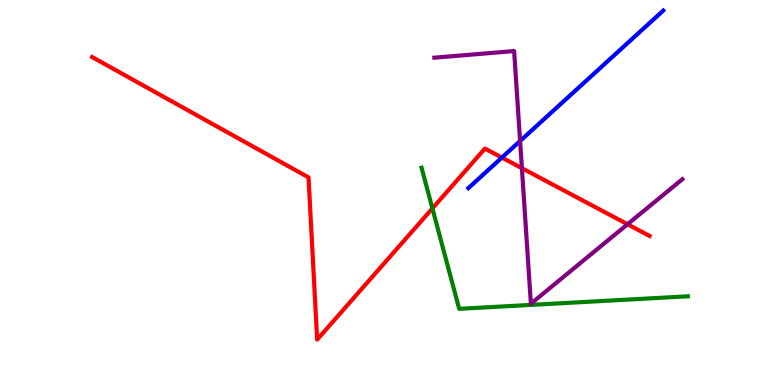[{'lines': ['blue', 'red'], 'intersections': [{'x': 6.48, 'y': 5.91}]}, {'lines': ['green', 'red'], 'intersections': [{'x': 5.58, 'y': 4.59}]}, {'lines': ['purple', 'red'], 'intersections': [{'x': 6.73, 'y': 5.63}, {'x': 8.1, 'y': 4.18}]}, {'lines': ['blue', 'green'], 'intersections': []}, {'lines': ['blue', 'purple'], 'intersections': [{'x': 6.71, 'y': 6.34}]}, {'lines': ['green', 'purple'], 'intersections': []}]